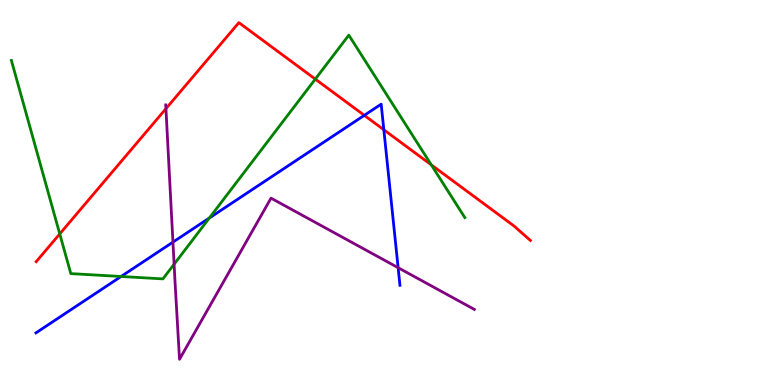[{'lines': ['blue', 'red'], 'intersections': [{'x': 4.7, 'y': 7.0}, {'x': 4.95, 'y': 6.63}]}, {'lines': ['green', 'red'], 'intersections': [{'x': 0.771, 'y': 3.92}, {'x': 4.07, 'y': 7.95}, {'x': 5.57, 'y': 5.72}]}, {'lines': ['purple', 'red'], 'intersections': [{'x': 2.14, 'y': 7.18}]}, {'lines': ['blue', 'green'], 'intersections': [{'x': 1.56, 'y': 2.82}, {'x': 2.7, 'y': 4.34}]}, {'lines': ['blue', 'purple'], 'intersections': [{'x': 2.23, 'y': 3.71}, {'x': 5.14, 'y': 3.05}]}, {'lines': ['green', 'purple'], 'intersections': [{'x': 2.25, 'y': 3.14}]}]